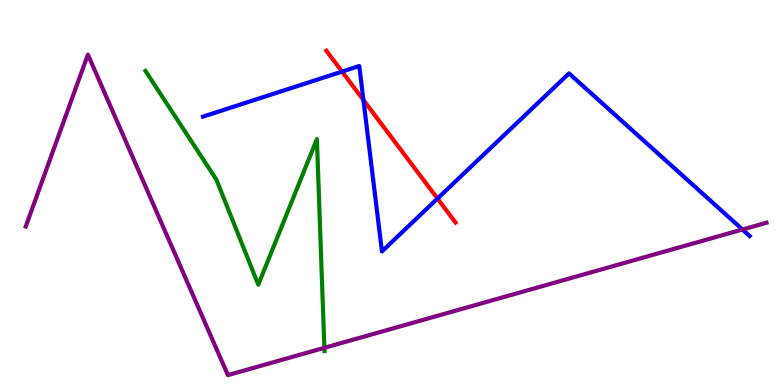[{'lines': ['blue', 'red'], 'intersections': [{'x': 4.41, 'y': 8.14}, {'x': 4.69, 'y': 7.4}, {'x': 5.64, 'y': 4.84}]}, {'lines': ['green', 'red'], 'intersections': []}, {'lines': ['purple', 'red'], 'intersections': []}, {'lines': ['blue', 'green'], 'intersections': []}, {'lines': ['blue', 'purple'], 'intersections': [{'x': 9.58, 'y': 4.04}]}, {'lines': ['green', 'purple'], 'intersections': [{'x': 4.19, 'y': 0.966}]}]